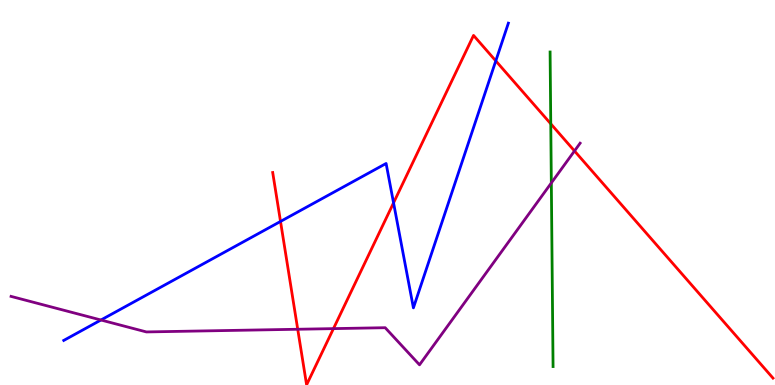[{'lines': ['blue', 'red'], 'intersections': [{'x': 3.62, 'y': 4.25}, {'x': 5.08, 'y': 4.73}, {'x': 6.4, 'y': 8.42}]}, {'lines': ['green', 'red'], 'intersections': [{'x': 7.11, 'y': 6.78}]}, {'lines': ['purple', 'red'], 'intersections': [{'x': 3.84, 'y': 1.45}, {'x': 4.3, 'y': 1.46}, {'x': 7.41, 'y': 6.08}]}, {'lines': ['blue', 'green'], 'intersections': []}, {'lines': ['blue', 'purple'], 'intersections': [{'x': 1.3, 'y': 1.69}]}, {'lines': ['green', 'purple'], 'intersections': [{'x': 7.11, 'y': 5.25}]}]